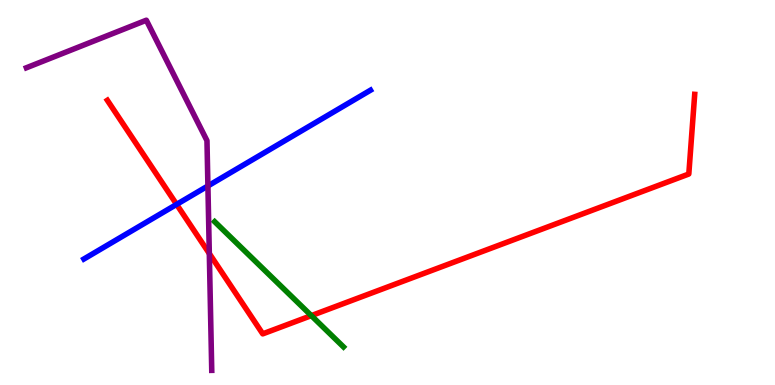[{'lines': ['blue', 'red'], 'intersections': [{'x': 2.28, 'y': 4.69}]}, {'lines': ['green', 'red'], 'intersections': [{'x': 4.02, 'y': 1.8}]}, {'lines': ['purple', 'red'], 'intersections': [{'x': 2.7, 'y': 3.41}]}, {'lines': ['blue', 'green'], 'intersections': []}, {'lines': ['blue', 'purple'], 'intersections': [{'x': 2.68, 'y': 5.17}]}, {'lines': ['green', 'purple'], 'intersections': []}]